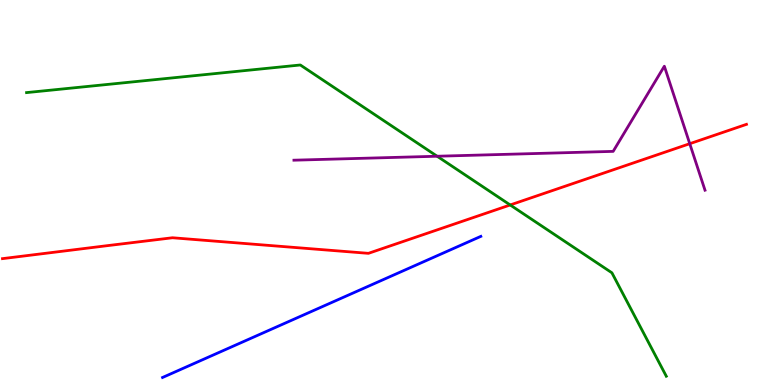[{'lines': ['blue', 'red'], 'intersections': []}, {'lines': ['green', 'red'], 'intersections': [{'x': 6.58, 'y': 4.68}]}, {'lines': ['purple', 'red'], 'intersections': [{'x': 8.9, 'y': 6.27}]}, {'lines': ['blue', 'green'], 'intersections': []}, {'lines': ['blue', 'purple'], 'intersections': []}, {'lines': ['green', 'purple'], 'intersections': [{'x': 5.64, 'y': 5.94}]}]